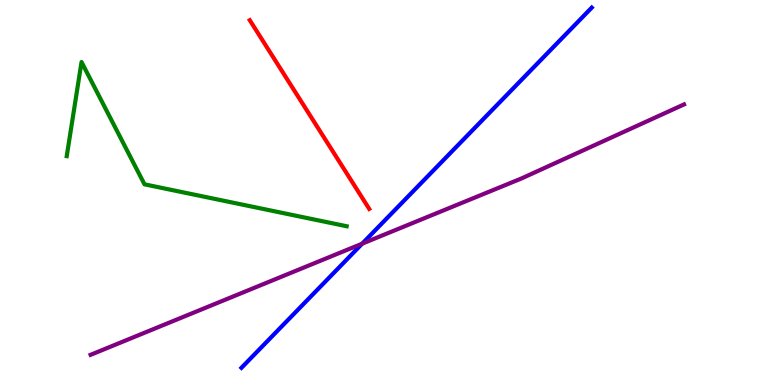[{'lines': ['blue', 'red'], 'intersections': []}, {'lines': ['green', 'red'], 'intersections': []}, {'lines': ['purple', 'red'], 'intersections': []}, {'lines': ['blue', 'green'], 'intersections': []}, {'lines': ['blue', 'purple'], 'intersections': [{'x': 4.67, 'y': 3.67}]}, {'lines': ['green', 'purple'], 'intersections': []}]